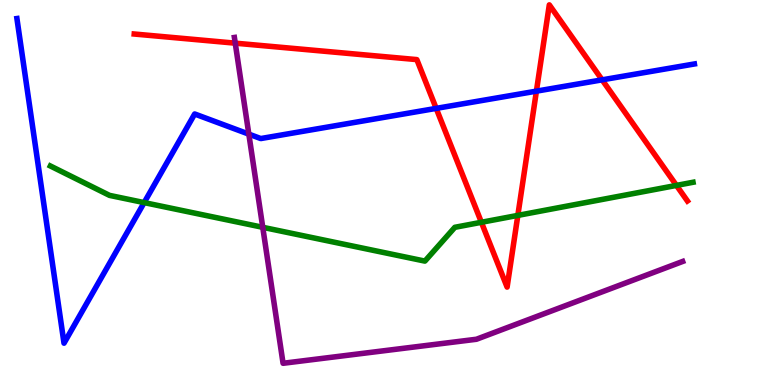[{'lines': ['blue', 'red'], 'intersections': [{'x': 5.63, 'y': 7.18}, {'x': 6.92, 'y': 7.63}, {'x': 7.77, 'y': 7.93}]}, {'lines': ['green', 'red'], 'intersections': [{'x': 6.21, 'y': 4.23}, {'x': 6.68, 'y': 4.41}, {'x': 8.73, 'y': 5.18}]}, {'lines': ['purple', 'red'], 'intersections': [{'x': 3.04, 'y': 8.88}]}, {'lines': ['blue', 'green'], 'intersections': [{'x': 1.86, 'y': 4.74}]}, {'lines': ['blue', 'purple'], 'intersections': [{'x': 3.21, 'y': 6.52}]}, {'lines': ['green', 'purple'], 'intersections': [{'x': 3.39, 'y': 4.1}]}]